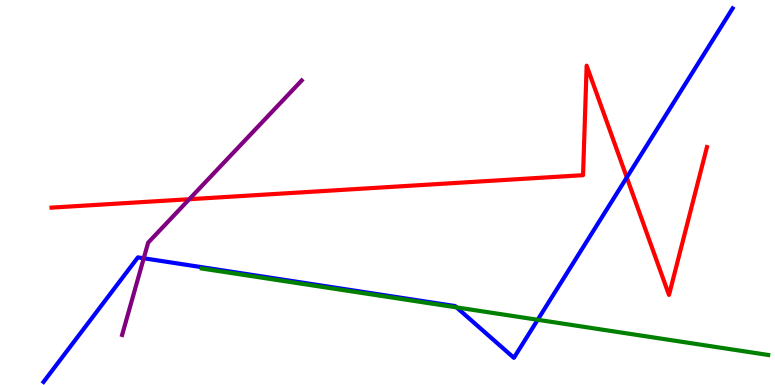[{'lines': ['blue', 'red'], 'intersections': [{'x': 8.09, 'y': 5.39}]}, {'lines': ['green', 'red'], 'intersections': []}, {'lines': ['purple', 'red'], 'intersections': [{'x': 2.44, 'y': 4.83}]}, {'lines': ['blue', 'green'], 'intersections': [{'x': 5.89, 'y': 2.02}, {'x': 6.94, 'y': 1.69}]}, {'lines': ['blue', 'purple'], 'intersections': [{'x': 1.85, 'y': 3.29}]}, {'lines': ['green', 'purple'], 'intersections': []}]